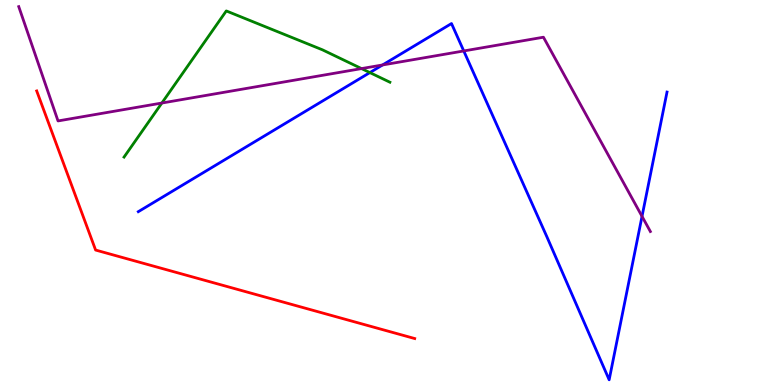[{'lines': ['blue', 'red'], 'intersections': []}, {'lines': ['green', 'red'], 'intersections': []}, {'lines': ['purple', 'red'], 'intersections': []}, {'lines': ['blue', 'green'], 'intersections': [{'x': 4.77, 'y': 8.11}]}, {'lines': ['blue', 'purple'], 'intersections': [{'x': 4.94, 'y': 8.31}, {'x': 5.98, 'y': 8.68}, {'x': 8.28, 'y': 4.38}]}, {'lines': ['green', 'purple'], 'intersections': [{'x': 2.09, 'y': 7.32}, {'x': 4.66, 'y': 8.22}]}]